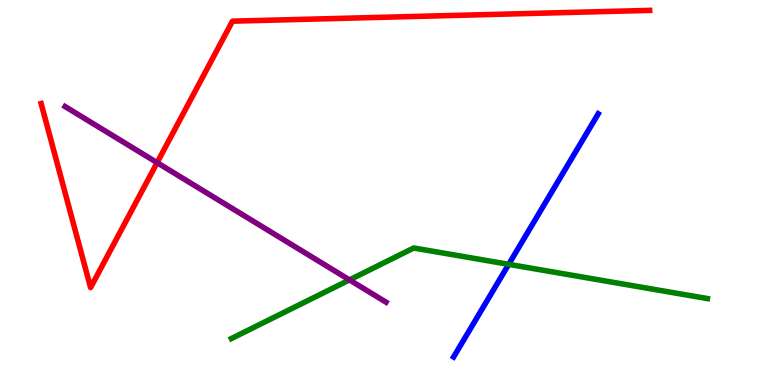[{'lines': ['blue', 'red'], 'intersections': []}, {'lines': ['green', 'red'], 'intersections': []}, {'lines': ['purple', 'red'], 'intersections': [{'x': 2.03, 'y': 5.78}]}, {'lines': ['blue', 'green'], 'intersections': [{'x': 6.56, 'y': 3.13}]}, {'lines': ['blue', 'purple'], 'intersections': []}, {'lines': ['green', 'purple'], 'intersections': [{'x': 4.51, 'y': 2.73}]}]